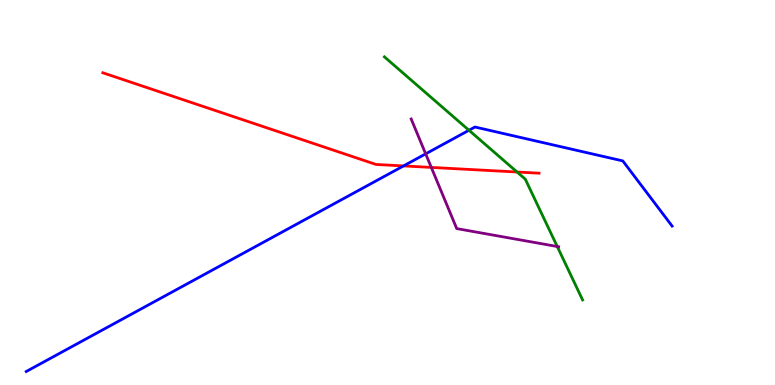[{'lines': ['blue', 'red'], 'intersections': [{'x': 5.21, 'y': 5.69}]}, {'lines': ['green', 'red'], 'intersections': [{'x': 6.67, 'y': 5.53}]}, {'lines': ['purple', 'red'], 'intersections': [{'x': 5.57, 'y': 5.65}]}, {'lines': ['blue', 'green'], 'intersections': [{'x': 6.05, 'y': 6.62}]}, {'lines': ['blue', 'purple'], 'intersections': [{'x': 5.49, 'y': 6.0}]}, {'lines': ['green', 'purple'], 'intersections': [{'x': 7.19, 'y': 3.6}]}]